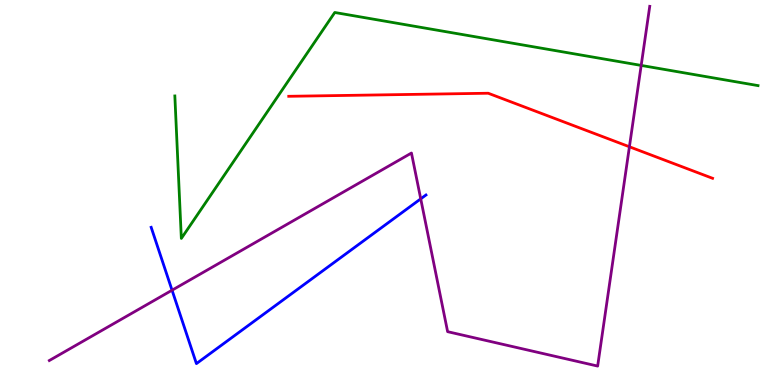[{'lines': ['blue', 'red'], 'intersections': []}, {'lines': ['green', 'red'], 'intersections': []}, {'lines': ['purple', 'red'], 'intersections': [{'x': 8.12, 'y': 6.19}]}, {'lines': ['blue', 'green'], 'intersections': []}, {'lines': ['blue', 'purple'], 'intersections': [{'x': 2.22, 'y': 2.46}, {'x': 5.43, 'y': 4.84}]}, {'lines': ['green', 'purple'], 'intersections': [{'x': 8.27, 'y': 8.3}]}]